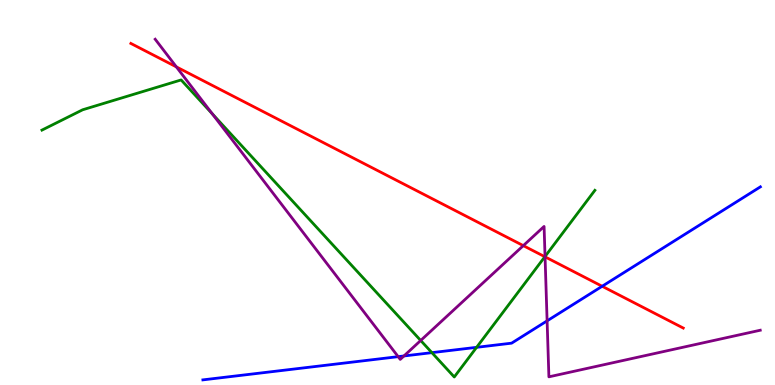[{'lines': ['blue', 'red'], 'intersections': [{'x': 7.77, 'y': 2.56}]}, {'lines': ['green', 'red'], 'intersections': [{'x': 7.03, 'y': 3.33}]}, {'lines': ['purple', 'red'], 'intersections': [{'x': 2.28, 'y': 8.26}, {'x': 6.75, 'y': 3.62}, {'x': 7.03, 'y': 3.33}]}, {'lines': ['blue', 'green'], 'intersections': [{'x': 5.57, 'y': 0.84}, {'x': 6.15, 'y': 0.978}]}, {'lines': ['blue', 'purple'], 'intersections': [{'x': 5.14, 'y': 0.736}, {'x': 5.21, 'y': 0.754}, {'x': 7.06, 'y': 1.67}]}, {'lines': ['green', 'purple'], 'intersections': [{'x': 2.74, 'y': 7.04}, {'x': 5.43, 'y': 1.16}, {'x': 7.03, 'y': 3.34}]}]